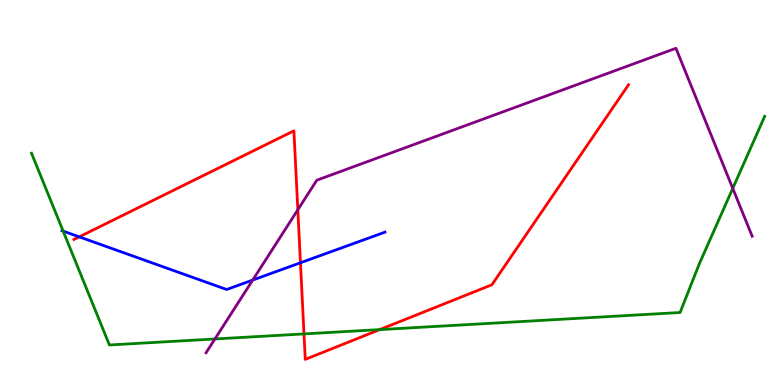[{'lines': ['blue', 'red'], 'intersections': [{'x': 1.02, 'y': 3.85}, {'x': 3.88, 'y': 3.17}]}, {'lines': ['green', 'red'], 'intersections': [{'x': 3.92, 'y': 1.33}, {'x': 4.9, 'y': 1.44}]}, {'lines': ['purple', 'red'], 'intersections': [{'x': 3.84, 'y': 4.55}]}, {'lines': ['blue', 'green'], 'intersections': [{'x': 0.815, 'y': 4.0}]}, {'lines': ['blue', 'purple'], 'intersections': [{'x': 3.26, 'y': 2.73}]}, {'lines': ['green', 'purple'], 'intersections': [{'x': 2.77, 'y': 1.2}, {'x': 9.45, 'y': 5.11}]}]